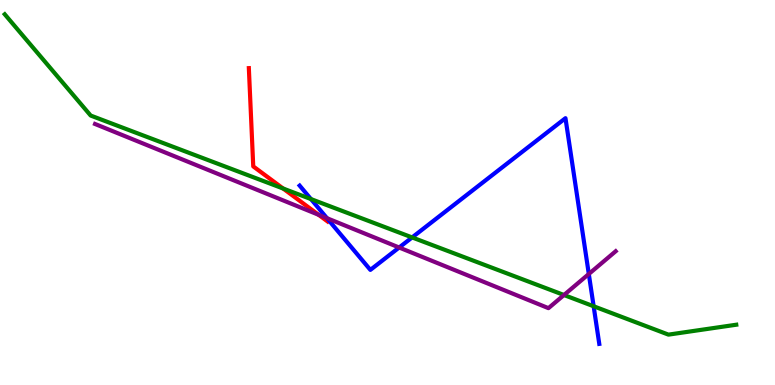[{'lines': ['blue', 'red'], 'intersections': []}, {'lines': ['green', 'red'], 'intersections': [{'x': 3.65, 'y': 5.1}]}, {'lines': ['purple', 'red'], 'intersections': [{'x': 4.11, 'y': 4.42}]}, {'lines': ['blue', 'green'], 'intersections': [{'x': 4.01, 'y': 4.83}, {'x': 5.32, 'y': 3.83}, {'x': 7.66, 'y': 2.05}]}, {'lines': ['blue', 'purple'], 'intersections': [{'x': 4.22, 'y': 4.33}, {'x': 5.15, 'y': 3.57}, {'x': 7.6, 'y': 2.88}]}, {'lines': ['green', 'purple'], 'intersections': [{'x': 7.28, 'y': 2.34}]}]